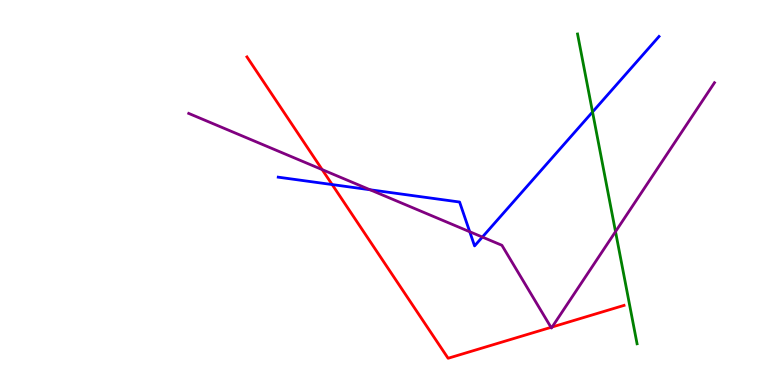[{'lines': ['blue', 'red'], 'intersections': [{'x': 4.29, 'y': 5.21}]}, {'lines': ['green', 'red'], 'intersections': []}, {'lines': ['purple', 'red'], 'intersections': [{'x': 4.16, 'y': 5.59}, {'x': 7.11, 'y': 1.5}, {'x': 7.12, 'y': 1.51}]}, {'lines': ['blue', 'green'], 'intersections': [{'x': 7.65, 'y': 7.09}]}, {'lines': ['blue', 'purple'], 'intersections': [{'x': 4.77, 'y': 5.07}, {'x': 6.06, 'y': 3.98}, {'x': 6.22, 'y': 3.84}]}, {'lines': ['green', 'purple'], 'intersections': [{'x': 7.94, 'y': 3.98}]}]